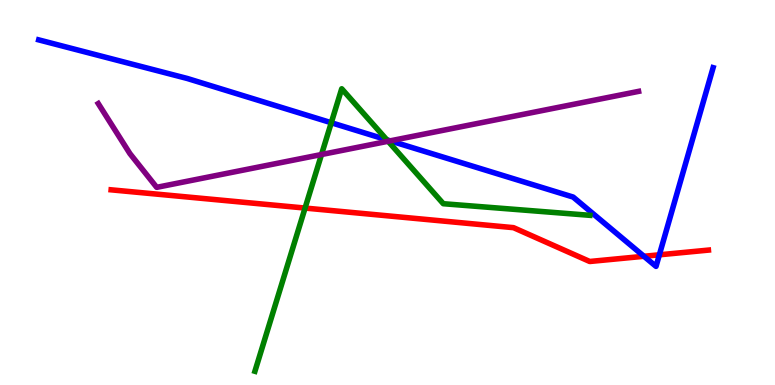[{'lines': ['blue', 'red'], 'intersections': [{'x': 8.31, 'y': 3.34}, {'x': 8.51, 'y': 3.38}]}, {'lines': ['green', 'red'], 'intersections': [{'x': 3.94, 'y': 4.6}]}, {'lines': ['purple', 'red'], 'intersections': []}, {'lines': ['blue', 'green'], 'intersections': [{'x': 4.27, 'y': 6.81}, {'x': 4.99, 'y': 6.37}]}, {'lines': ['blue', 'purple'], 'intersections': [{'x': 5.03, 'y': 6.34}]}, {'lines': ['green', 'purple'], 'intersections': [{'x': 4.15, 'y': 5.99}, {'x': 5.01, 'y': 6.33}]}]